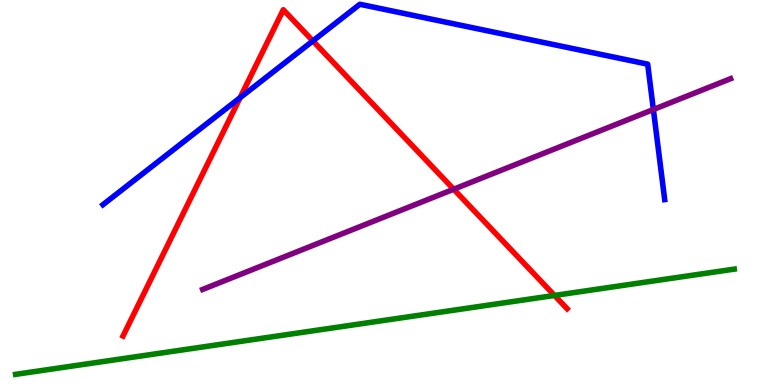[{'lines': ['blue', 'red'], 'intersections': [{'x': 3.1, 'y': 7.46}, {'x': 4.04, 'y': 8.94}]}, {'lines': ['green', 'red'], 'intersections': [{'x': 7.15, 'y': 2.33}]}, {'lines': ['purple', 'red'], 'intersections': [{'x': 5.85, 'y': 5.08}]}, {'lines': ['blue', 'green'], 'intersections': []}, {'lines': ['blue', 'purple'], 'intersections': [{'x': 8.43, 'y': 7.16}]}, {'lines': ['green', 'purple'], 'intersections': []}]